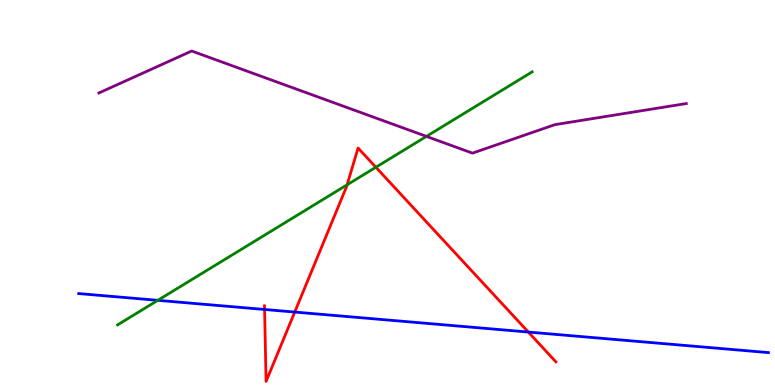[{'lines': ['blue', 'red'], 'intersections': [{'x': 3.41, 'y': 1.96}, {'x': 3.8, 'y': 1.89}, {'x': 6.82, 'y': 1.38}]}, {'lines': ['green', 'red'], 'intersections': [{'x': 4.48, 'y': 5.2}, {'x': 4.85, 'y': 5.66}]}, {'lines': ['purple', 'red'], 'intersections': []}, {'lines': ['blue', 'green'], 'intersections': [{'x': 2.04, 'y': 2.2}]}, {'lines': ['blue', 'purple'], 'intersections': []}, {'lines': ['green', 'purple'], 'intersections': [{'x': 5.5, 'y': 6.46}]}]